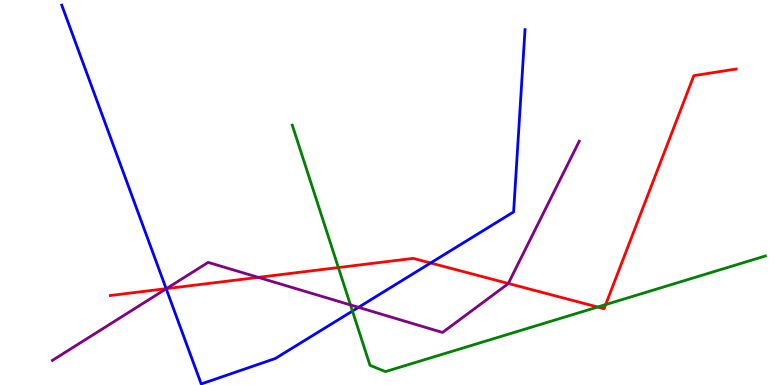[{'lines': ['blue', 'red'], 'intersections': [{'x': 2.14, 'y': 2.5}, {'x': 5.56, 'y': 3.17}]}, {'lines': ['green', 'red'], 'intersections': [{'x': 4.37, 'y': 3.05}, {'x': 7.71, 'y': 2.03}, {'x': 7.81, 'y': 2.09}]}, {'lines': ['purple', 'red'], 'intersections': [{'x': 2.15, 'y': 2.5}, {'x': 3.33, 'y': 2.8}, {'x': 6.56, 'y': 2.64}]}, {'lines': ['blue', 'green'], 'intersections': [{'x': 4.55, 'y': 1.92}]}, {'lines': ['blue', 'purple'], 'intersections': [{'x': 2.14, 'y': 2.5}, {'x': 4.63, 'y': 2.02}]}, {'lines': ['green', 'purple'], 'intersections': [{'x': 4.52, 'y': 2.08}]}]